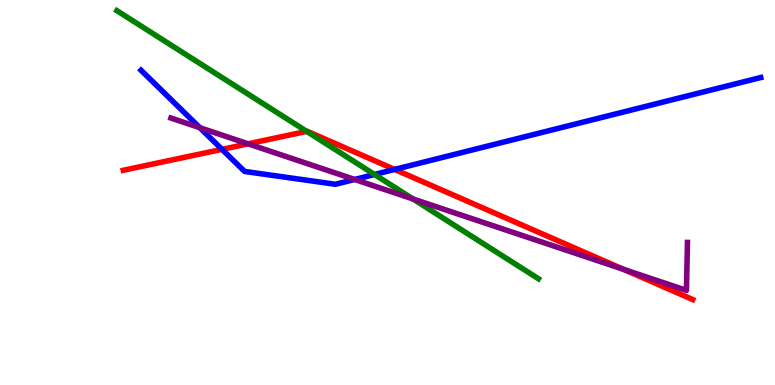[{'lines': ['blue', 'red'], 'intersections': [{'x': 2.86, 'y': 6.12}, {'x': 5.09, 'y': 5.6}]}, {'lines': ['green', 'red'], 'intersections': [{'x': 3.96, 'y': 6.59}]}, {'lines': ['purple', 'red'], 'intersections': [{'x': 3.2, 'y': 6.26}, {'x': 8.05, 'y': 3.0}]}, {'lines': ['blue', 'green'], 'intersections': [{'x': 4.83, 'y': 5.47}]}, {'lines': ['blue', 'purple'], 'intersections': [{'x': 2.58, 'y': 6.68}, {'x': 4.58, 'y': 5.34}]}, {'lines': ['green', 'purple'], 'intersections': [{'x': 5.33, 'y': 4.83}]}]